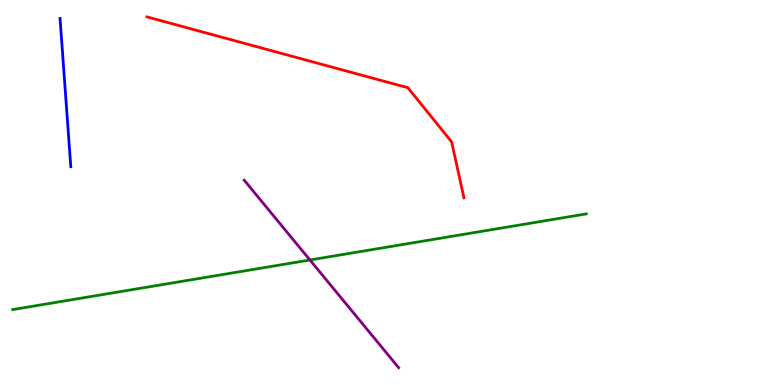[{'lines': ['blue', 'red'], 'intersections': []}, {'lines': ['green', 'red'], 'intersections': []}, {'lines': ['purple', 'red'], 'intersections': []}, {'lines': ['blue', 'green'], 'intersections': []}, {'lines': ['blue', 'purple'], 'intersections': []}, {'lines': ['green', 'purple'], 'intersections': [{'x': 4.0, 'y': 3.25}]}]